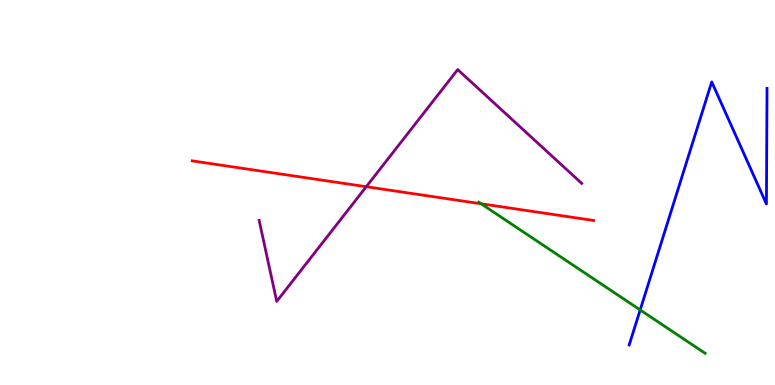[{'lines': ['blue', 'red'], 'intersections': []}, {'lines': ['green', 'red'], 'intersections': [{'x': 6.21, 'y': 4.71}]}, {'lines': ['purple', 'red'], 'intersections': [{'x': 4.73, 'y': 5.15}]}, {'lines': ['blue', 'green'], 'intersections': [{'x': 8.26, 'y': 1.95}]}, {'lines': ['blue', 'purple'], 'intersections': []}, {'lines': ['green', 'purple'], 'intersections': []}]